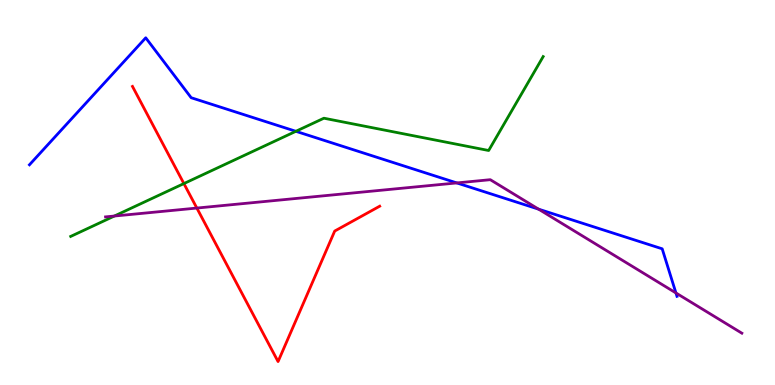[{'lines': ['blue', 'red'], 'intersections': []}, {'lines': ['green', 'red'], 'intersections': [{'x': 2.37, 'y': 5.23}]}, {'lines': ['purple', 'red'], 'intersections': [{'x': 2.54, 'y': 4.6}]}, {'lines': ['blue', 'green'], 'intersections': [{'x': 3.82, 'y': 6.59}]}, {'lines': ['blue', 'purple'], 'intersections': [{'x': 5.89, 'y': 5.25}, {'x': 6.95, 'y': 4.57}, {'x': 8.72, 'y': 2.39}]}, {'lines': ['green', 'purple'], 'intersections': [{'x': 1.48, 'y': 4.39}]}]